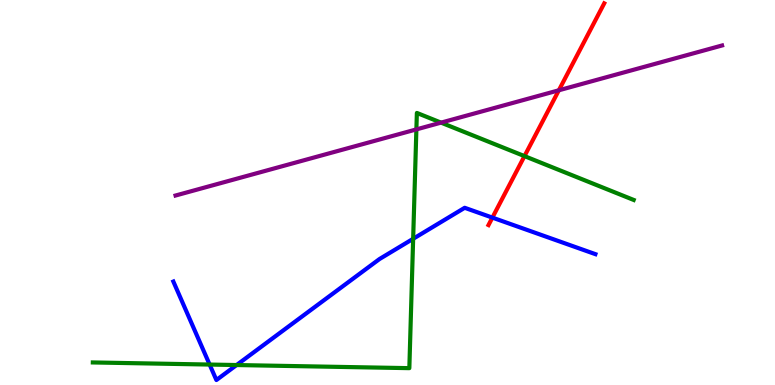[{'lines': ['blue', 'red'], 'intersections': [{'x': 6.35, 'y': 4.35}]}, {'lines': ['green', 'red'], 'intersections': [{'x': 6.77, 'y': 5.94}]}, {'lines': ['purple', 'red'], 'intersections': [{'x': 7.21, 'y': 7.65}]}, {'lines': ['blue', 'green'], 'intersections': [{'x': 2.7, 'y': 0.531}, {'x': 3.05, 'y': 0.518}, {'x': 5.33, 'y': 3.8}]}, {'lines': ['blue', 'purple'], 'intersections': []}, {'lines': ['green', 'purple'], 'intersections': [{'x': 5.37, 'y': 6.64}, {'x': 5.69, 'y': 6.81}]}]